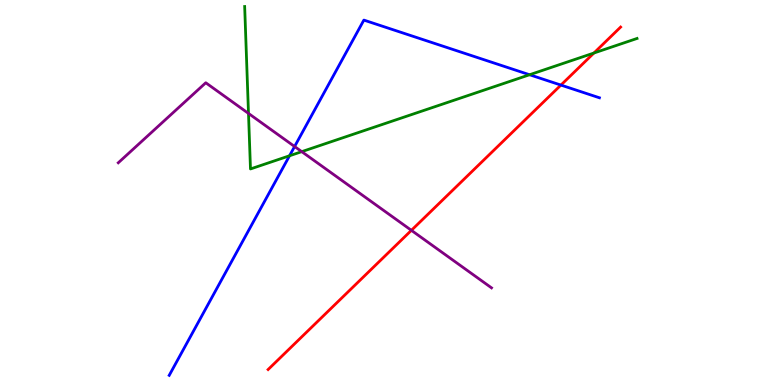[{'lines': ['blue', 'red'], 'intersections': [{'x': 7.24, 'y': 7.79}]}, {'lines': ['green', 'red'], 'intersections': [{'x': 7.66, 'y': 8.62}]}, {'lines': ['purple', 'red'], 'intersections': [{'x': 5.31, 'y': 4.02}]}, {'lines': ['blue', 'green'], 'intersections': [{'x': 3.74, 'y': 5.95}, {'x': 6.83, 'y': 8.06}]}, {'lines': ['blue', 'purple'], 'intersections': [{'x': 3.8, 'y': 6.19}]}, {'lines': ['green', 'purple'], 'intersections': [{'x': 3.21, 'y': 7.05}, {'x': 3.89, 'y': 6.06}]}]